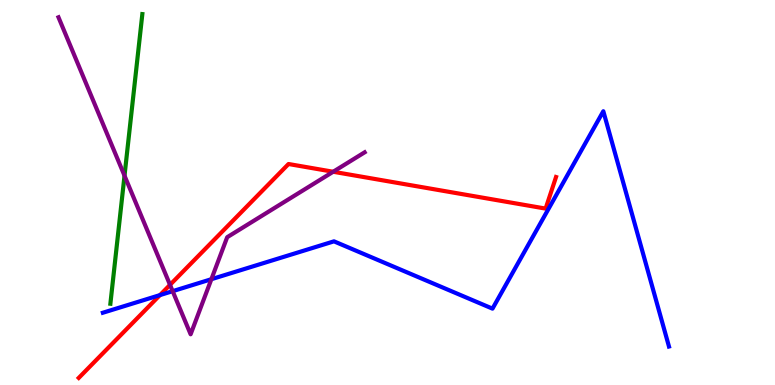[{'lines': ['blue', 'red'], 'intersections': [{'x': 2.06, 'y': 2.34}]}, {'lines': ['green', 'red'], 'intersections': []}, {'lines': ['purple', 'red'], 'intersections': [{'x': 2.19, 'y': 2.6}, {'x': 4.3, 'y': 5.54}]}, {'lines': ['blue', 'green'], 'intersections': []}, {'lines': ['blue', 'purple'], 'intersections': [{'x': 2.23, 'y': 2.44}, {'x': 2.73, 'y': 2.75}]}, {'lines': ['green', 'purple'], 'intersections': [{'x': 1.61, 'y': 5.44}]}]